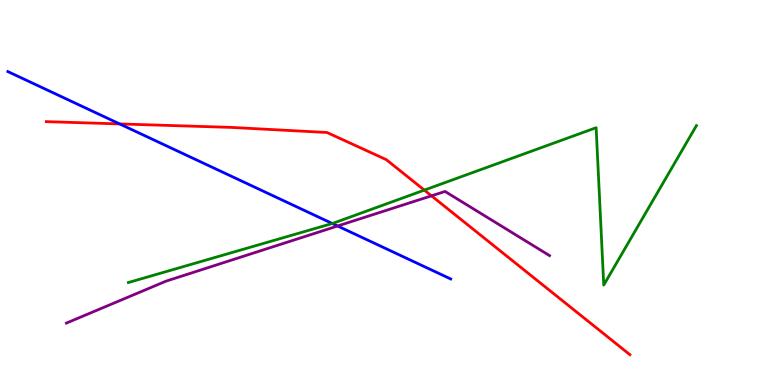[{'lines': ['blue', 'red'], 'intersections': [{'x': 1.54, 'y': 6.78}]}, {'lines': ['green', 'red'], 'intersections': [{'x': 5.48, 'y': 5.06}]}, {'lines': ['purple', 'red'], 'intersections': [{'x': 5.57, 'y': 4.91}]}, {'lines': ['blue', 'green'], 'intersections': [{'x': 4.29, 'y': 4.19}]}, {'lines': ['blue', 'purple'], 'intersections': [{'x': 4.36, 'y': 4.13}]}, {'lines': ['green', 'purple'], 'intersections': []}]